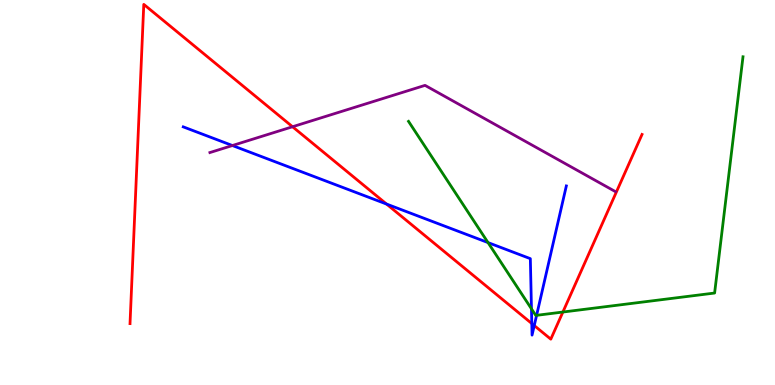[{'lines': ['blue', 'red'], 'intersections': [{'x': 4.99, 'y': 4.7}, {'x': 6.86, 'y': 1.6}, {'x': 6.89, 'y': 1.54}]}, {'lines': ['green', 'red'], 'intersections': [{'x': 7.26, 'y': 1.9}]}, {'lines': ['purple', 'red'], 'intersections': [{'x': 3.77, 'y': 6.71}]}, {'lines': ['blue', 'green'], 'intersections': [{'x': 6.3, 'y': 3.7}, {'x': 6.86, 'y': 1.98}, {'x': 6.92, 'y': 1.81}]}, {'lines': ['blue', 'purple'], 'intersections': [{'x': 3.0, 'y': 6.22}]}, {'lines': ['green', 'purple'], 'intersections': []}]